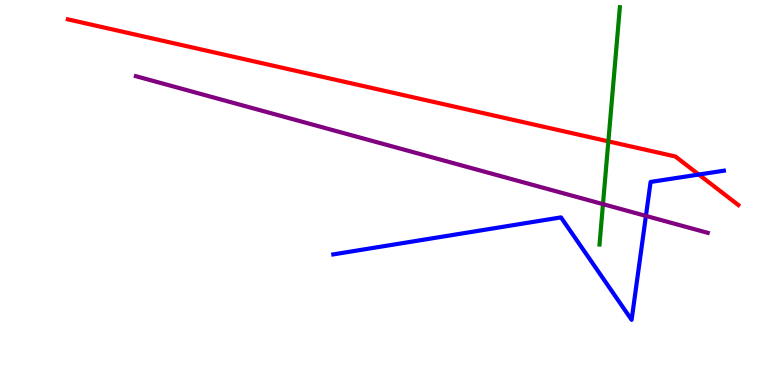[{'lines': ['blue', 'red'], 'intersections': [{'x': 9.02, 'y': 5.47}]}, {'lines': ['green', 'red'], 'intersections': [{'x': 7.85, 'y': 6.33}]}, {'lines': ['purple', 'red'], 'intersections': []}, {'lines': ['blue', 'green'], 'intersections': []}, {'lines': ['blue', 'purple'], 'intersections': [{'x': 8.33, 'y': 4.39}]}, {'lines': ['green', 'purple'], 'intersections': [{'x': 7.78, 'y': 4.7}]}]